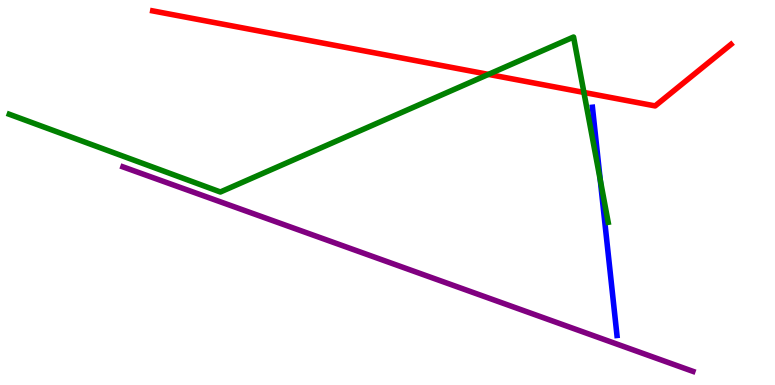[{'lines': ['blue', 'red'], 'intersections': []}, {'lines': ['green', 'red'], 'intersections': [{'x': 6.3, 'y': 8.07}, {'x': 7.53, 'y': 7.6}]}, {'lines': ['purple', 'red'], 'intersections': []}, {'lines': ['blue', 'green'], 'intersections': [{'x': 7.75, 'y': 5.33}]}, {'lines': ['blue', 'purple'], 'intersections': []}, {'lines': ['green', 'purple'], 'intersections': []}]